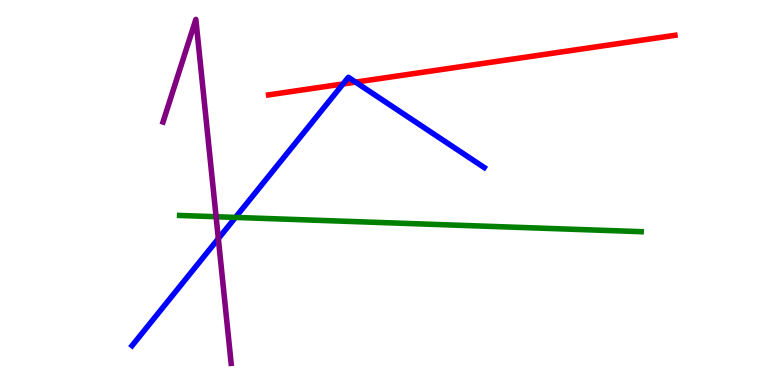[{'lines': ['blue', 'red'], 'intersections': [{'x': 4.43, 'y': 7.82}, {'x': 4.59, 'y': 7.87}]}, {'lines': ['green', 'red'], 'intersections': []}, {'lines': ['purple', 'red'], 'intersections': []}, {'lines': ['blue', 'green'], 'intersections': [{'x': 3.04, 'y': 4.35}]}, {'lines': ['blue', 'purple'], 'intersections': [{'x': 2.82, 'y': 3.8}]}, {'lines': ['green', 'purple'], 'intersections': [{'x': 2.79, 'y': 4.37}]}]